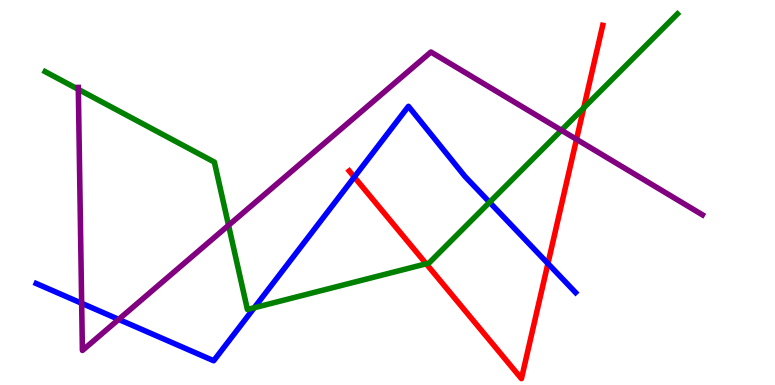[{'lines': ['blue', 'red'], 'intersections': [{'x': 4.57, 'y': 5.4}, {'x': 7.07, 'y': 3.16}]}, {'lines': ['green', 'red'], 'intersections': [{'x': 5.5, 'y': 3.15}, {'x': 7.53, 'y': 7.2}]}, {'lines': ['purple', 'red'], 'intersections': [{'x': 7.44, 'y': 6.38}]}, {'lines': ['blue', 'green'], 'intersections': [{'x': 3.28, 'y': 2.01}, {'x': 6.32, 'y': 4.75}]}, {'lines': ['blue', 'purple'], 'intersections': [{'x': 1.05, 'y': 2.12}, {'x': 1.53, 'y': 1.7}]}, {'lines': ['green', 'purple'], 'intersections': [{'x': 1.01, 'y': 7.68}, {'x': 2.95, 'y': 4.15}, {'x': 7.24, 'y': 6.62}]}]